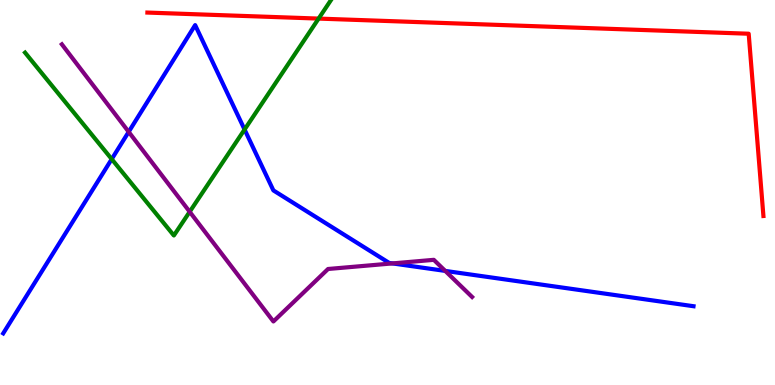[{'lines': ['blue', 'red'], 'intersections': []}, {'lines': ['green', 'red'], 'intersections': [{'x': 4.11, 'y': 9.52}]}, {'lines': ['purple', 'red'], 'intersections': []}, {'lines': ['blue', 'green'], 'intersections': [{'x': 1.44, 'y': 5.87}, {'x': 3.16, 'y': 6.64}]}, {'lines': ['blue', 'purple'], 'intersections': [{'x': 1.66, 'y': 6.57}, {'x': 5.06, 'y': 3.16}, {'x': 5.74, 'y': 2.96}]}, {'lines': ['green', 'purple'], 'intersections': [{'x': 2.45, 'y': 4.5}]}]